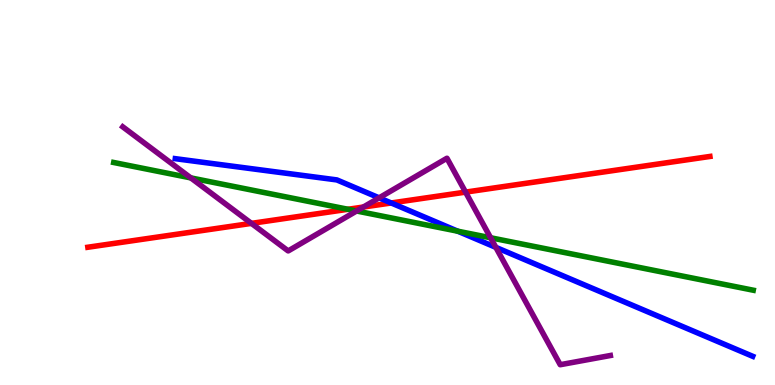[{'lines': ['blue', 'red'], 'intersections': [{'x': 5.05, 'y': 4.73}]}, {'lines': ['green', 'red'], 'intersections': [{'x': 4.49, 'y': 4.56}]}, {'lines': ['purple', 'red'], 'intersections': [{'x': 3.24, 'y': 4.2}, {'x': 4.69, 'y': 4.62}, {'x': 6.01, 'y': 5.01}]}, {'lines': ['blue', 'green'], 'intersections': [{'x': 5.91, 'y': 3.99}]}, {'lines': ['blue', 'purple'], 'intersections': [{'x': 4.89, 'y': 4.86}, {'x': 6.4, 'y': 3.58}]}, {'lines': ['green', 'purple'], 'intersections': [{'x': 2.46, 'y': 5.38}, {'x': 4.6, 'y': 4.52}, {'x': 6.33, 'y': 3.82}]}]